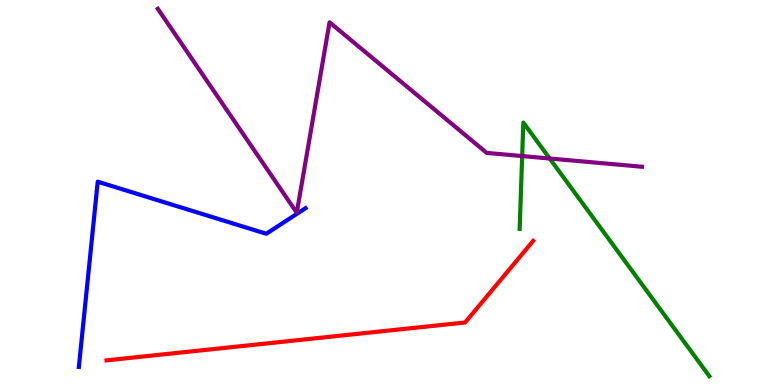[{'lines': ['blue', 'red'], 'intersections': []}, {'lines': ['green', 'red'], 'intersections': []}, {'lines': ['purple', 'red'], 'intersections': []}, {'lines': ['blue', 'green'], 'intersections': []}, {'lines': ['blue', 'purple'], 'intersections': []}, {'lines': ['green', 'purple'], 'intersections': [{'x': 6.74, 'y': 5.95}, {'x': 7.09, 'y': 5.88}]}]